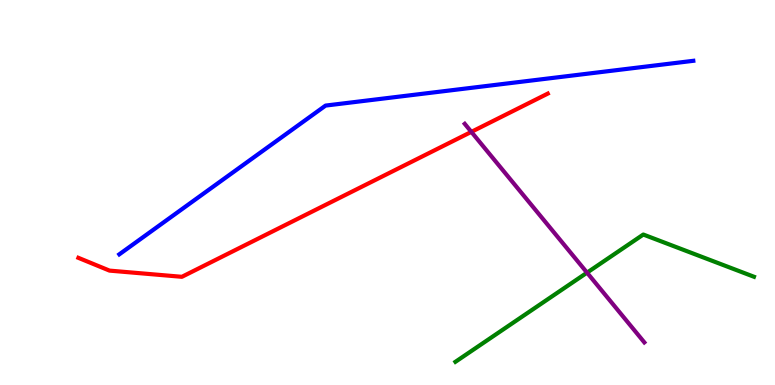[{'lines': ['blue', 'red'], 'intersections': []}, {'lines': ['green', 'red'], 'intersections': []}, {'lines': ['purple', 'red'], 'intersections': [{'x': 6.08, 'y': 6.57}]}, {'lines': ['blue', 'green'], 'intersections': []}, {'lines': ['blue', 'purple'], 'intersections': []}, {'lines': ['green', 'purple'], 'intersections': [{'x': 7.57, 'y': 2.92}]}]